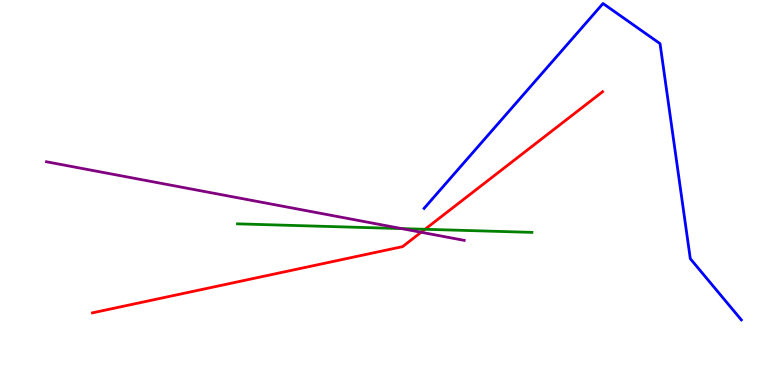[{'lines': ['blue', 'red'], 'intersections': []}, {'lines': ['green', 'red'], 'intersections': [{'x': 5.48, 'y': 4.04}]}, {'lines': ['purple', 'red'], 'intersections': [{'x': 5.43, 'y': 3.97}]}, {'lines': ['blue', 'green'], 'intersections': []}, {'lines': ['blue', 'purple'], 'intersections': []}, {'lines': ['green', 'purple'], 'intersections': [{'x': 5.18, 'y': 4.06}]}]